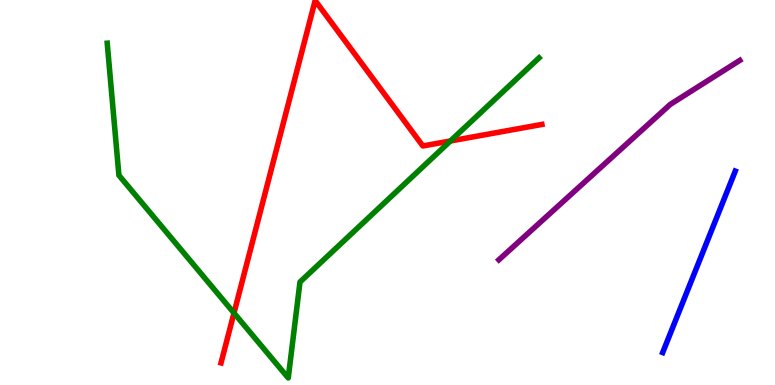[{'lines': ['blue', 'red'], 'intersections': []}, {'lines': ['green', 'red'], 'intersections': [{'x': 3.02, 'y': 1.87}, {'x': 5.81, 'y': 6.34}]}, {'lines': ['purple', 'red'], 'intersections': []}, {'lines': ['blue', 'green'], 'intersections': []}, {'lines': ['blue', 'purple'], 'intersections': []}, {'lines': ['green', 'purple'], 'intersections': []}]